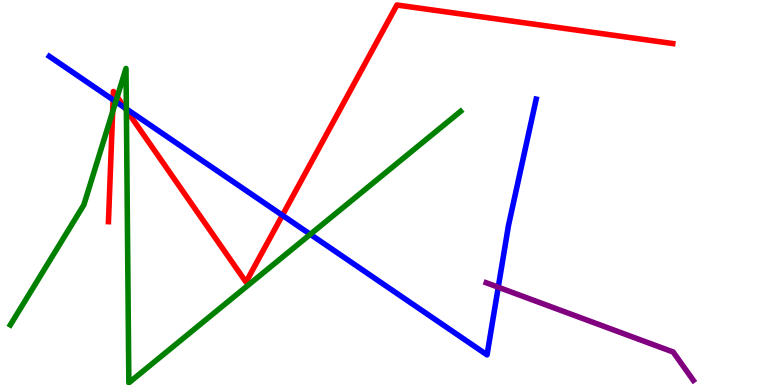[{'lines': ['blue', 'red'], 'intersections': [{'x': 1.46, 'y': 7.41}, {'x': 1.61, 'y': 7.2}, {'x': 3.64, 'y': 4.41}]}, {'lines': ['green', 'red'], 'intersections': [{'x': 1.45, 'y': 7.1}, {'x': 1.51, 'y': 7.48}, {'x': 1.63, 'y': 7.14}]}, {'lines': ['purple', 'red'], 'intersections': []}, {'lines': ['blue', 'green'], 'intersections': [{'x': 1.49, 'y': 7.36}, {'x': 1.63, 'y': 7.17}, {'x': 4.0, 'y': 3.91}]}, {'lines': ['blue', 'purple'], 'intersections': [{'x': 6.43, 'y': 2.54}]}, {'lines': ['green', 'purple'], 'intersections': []}]